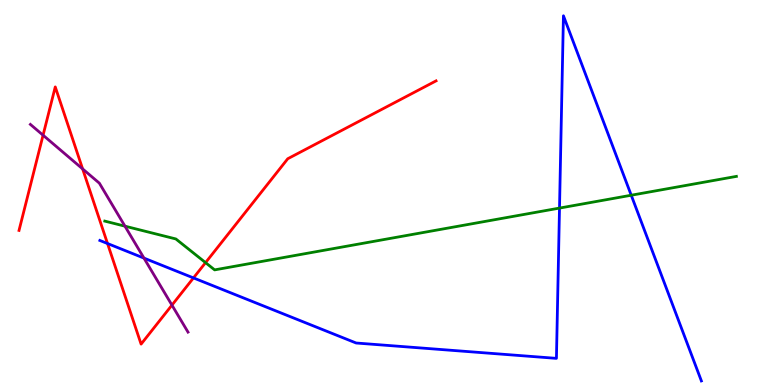[{'lines': ['blue', 'red'], 'intersections': [{'x': 1.39, 'y': 3.67}, {'x': 2.5, 'y': 2.78}]}, {'lines': ['green', 'red'], 'intersections': [{'x': 2.65, 'y': 3.18}]}, {'lines': ['purple', 'red'], 'intersections': [{'x': 0.556, 'y': 6.49}, {'x': 1.07, 'y': 5.61}, {'x': 2.22, 'y': 2.07}]}, {'lines': ['blue', 'green'], 'intersections': [{'x': 7.22, 'y': 4.6}, {'x': 8.14, 'y': 4.93}]}, {'lines': ['blue', 'purple'], 'intersections': [{'x': 1.86, 'y': 3.3}]}, {'lines': ['green', 'purple'], 'intersections': [{'x': 1.61, 'y': 4.13}]}]